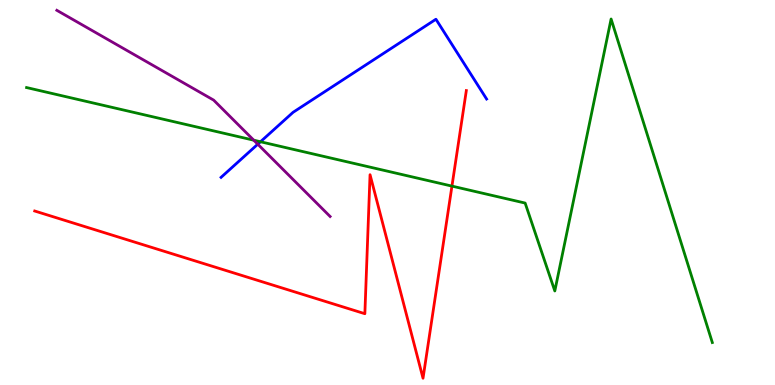[{'lines': ['blue', 'red'], 'intersections': []}, {'lines': ['green', 'red'], 'intersections': [{'x': 5.83, 'y': 5.17}]}, {'lines': ['purple', 'red'], 'intersections': []}, {'lines': ['blue', 'green'], 'intersections': [{'x': 3.36, 'y': 6.32}]}, {'lines': ['blue', 'purple'], 'intersections': [{'x': 3.33, 'y': 6.25}]}, {'lines': ['green', 'purple'], 'intersections': [{'x': 3.27, 'y': 6.36}]}]